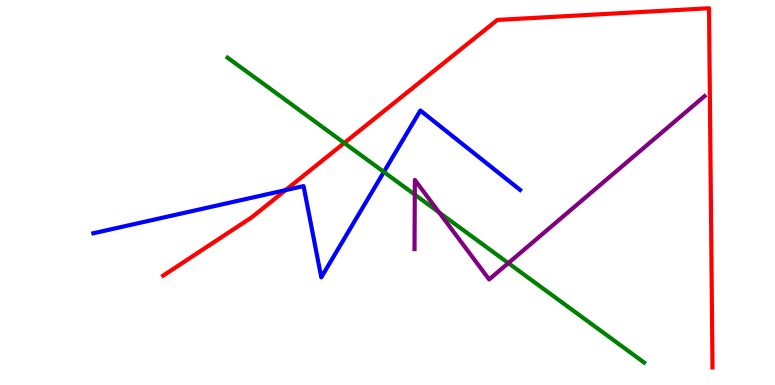[{'lines': ['blue', 'red'], 'intersections': [{'x': 3.68, 'y': 5.06}]}, {'lines': ['green', 'red'], 'intersections': [{'x': 4.44, 'y': 6.29}]}, {'lines': ['purple', 'red'], 'intersections': []}, {'lines': ['blue', 'green'], 'intersections': [{'x': 4.95, 'y': 5.53}]}, {'lines': ['blue', 'purple'], 'intersections': []}, {'lines': ['green', 'purple'], 'intersections': [{'x': 5.35, 'y': 4.95}, {'x': 5.67, 'y': 4.48}, {'x': 6.56, 'y': 3.17}]}]